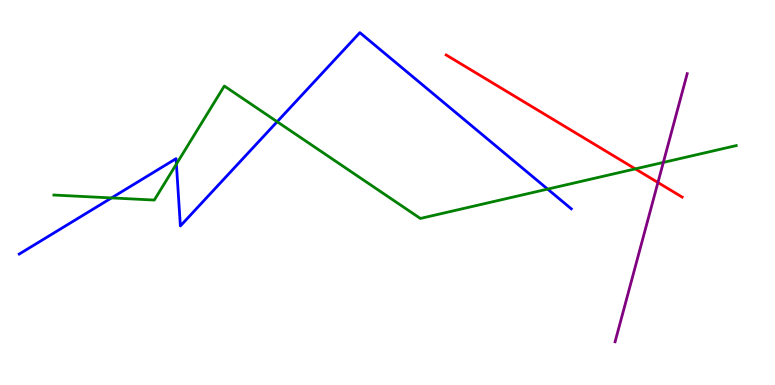[{'lines': ['blue', 'red'], 'intersections': []}, {'lines': ['green', 'red'], 'intersections': [{'x': 8.2, 'y': 5.61}]}, {'lines': ['purple', 'red'], 'intersections': [{'x': 8.49, 'y': 5.26}]}, {'lines': ['blue', 'green'], 'intersections': [{'x': 1.44, 'y': 4.86}, {'x': 2.28, 'y': 5.74}, {'x': 3.58, 'y': 6.84}, {'x': 7.07, 'y': 5.09}]}, {'lines': ['blue', 'purple'], 'intersections': []}, {'lines': ['green', 'purple'], 'intersections': [{'x': 8.56, 'y': 5.78}]}]